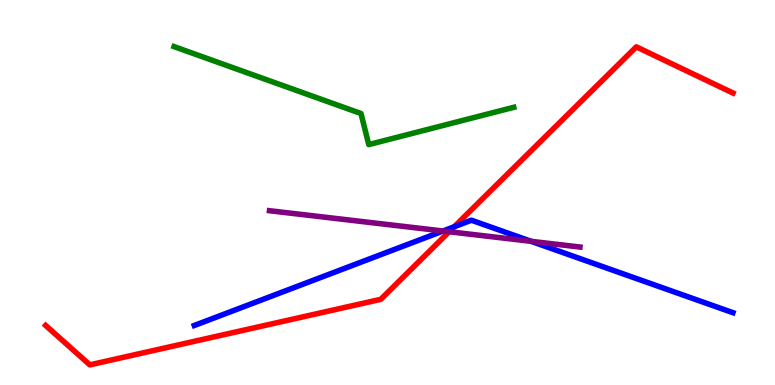[{'lines': ['blue', 'red'], 'intersections': [{'x': 5.86, 'y': 4.11}]}, {'lines': ['green', 'red'], 'intersections': []}, {'lines': ['purple', 'red'], 'intersections': [{'x': 5.8, 'y': 3.98}]}, {'lines': ['blue', 'green'], 'intersections': []}, {'lines': ['blue', 'purple'], 'intersections': [{'x': 5.72, 'y': 4.0}, {'x': 6.85, 'y': 3.73}]}, {'lines': ['green', 'purple'], 'intersections': []}]